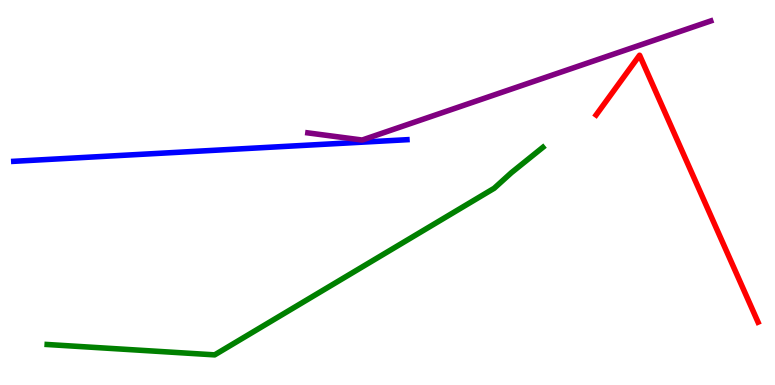[{'lines': ['blue', 'red'], 'intersections': []}, {'lines': ['green', 'red'], 'intersections': []}, {'lines': ['purple', 'red'], 'intersections': []}, {'lines': ['blue', 'green'], 'intersections': []}, {'lines': ['blue', 'purple'], 'intersections': []}, {'lines': ['green', 'purple'], 'intersections': []}]